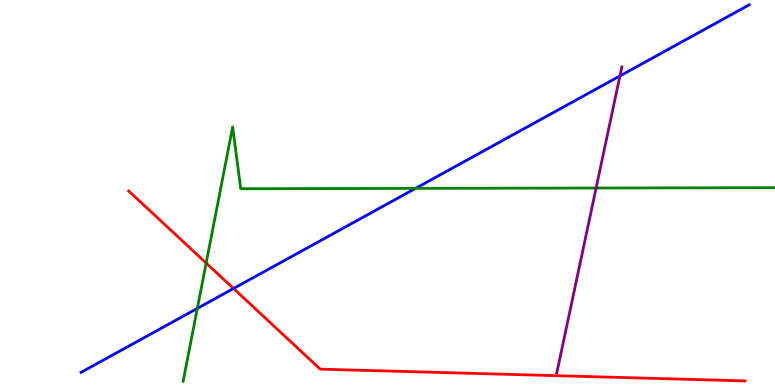[{'lines': ['blue', 'red'], 'intersections': [{'x': 3.01, 'y': 2.51}]}, {'lines': ['green', 'red'], 'intersections': [{'x': 2.66, 'y': 3.17}]}, {'lines': ['purple', 'red'], 'intersections': []}, {'lines': ['blue', 'green'], 'intersections': [{'x': 2.55, 'y': 1.99}, {'x': 5.36, 'y': 5.11}]}, {'lines': ['blue', 'purple'], 'intersections': [{'x': 8.0, 'y': 8.03}]}, {'lines': ['green', 'purple'], 'intersections': [{'x': 7.69, 'y': 5.12}]}]